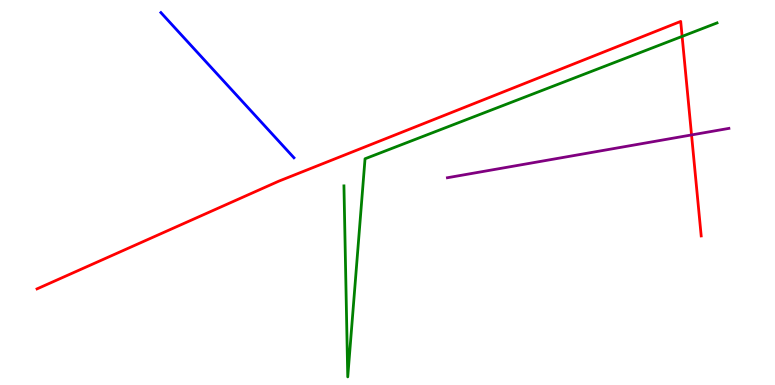[{'lines': ['blue', 'red'], 'intersections': []}, {'lines': ['green', 'red'], 'intersections': [{'x': 8.8, 'y': 9.05}]}, {'lines': ['purple', 'red'], 'intersections': [{'x': 8.92, 'y': 6.5}]}, {'lines': ['blue', 'green'], 'intersections': []}, {'lines': ['blue', 'purple'], 'intersections': []}, {'lines': ['green', 'purple'], 'intersections': []}]